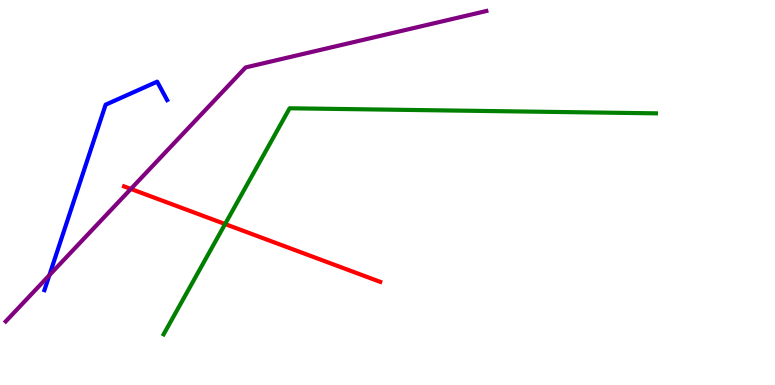[{'lines': ['blue', 'red'], 'intersections': []}, {'lines': ['green', 'red'], 'intersections': [{'x': 2.9, 'y': 4.18}]}, {'lines': ['purple', 'red'], 'intersections': [{'x': 1.69, 'y': 5.09}]}, {'lines': ['blue', 'green'], 'intersections': []}, {'lines': ['blue', 'purple'], 'intersections': [{'x': 0.637, 'y': 2.85}]}, {'lines': ['green', 'purple'], 'intersections': []}]